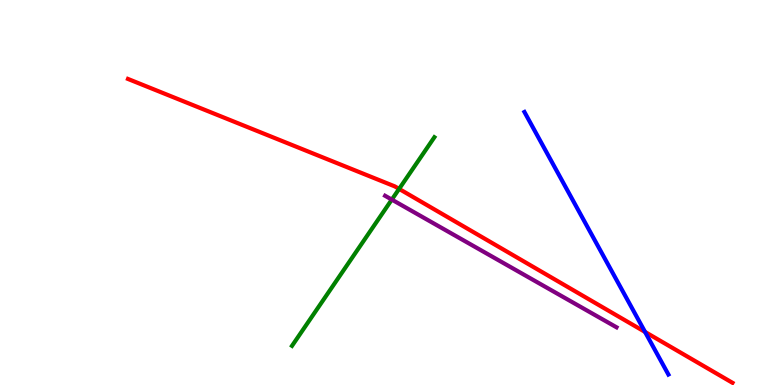[{'lines': ['blue', 'red'], 'intersections': [{'x': 8.32, 'y': 1.38}]}, {'lines': ['green', 'red'], 'intersections': [{'x': 5.15, 'y': 5.09}]}, {'lines': ['purple', 'red'], 'intersections': []}, {'lines': ['blue', 'green'], 'intersections': []}, {'lines': ['blue', 'purple'], 'intersections': []}, {'lines': ['green', 'purple'], 'intersections': [{'x': 5.06, 'y': 4.82}]}]